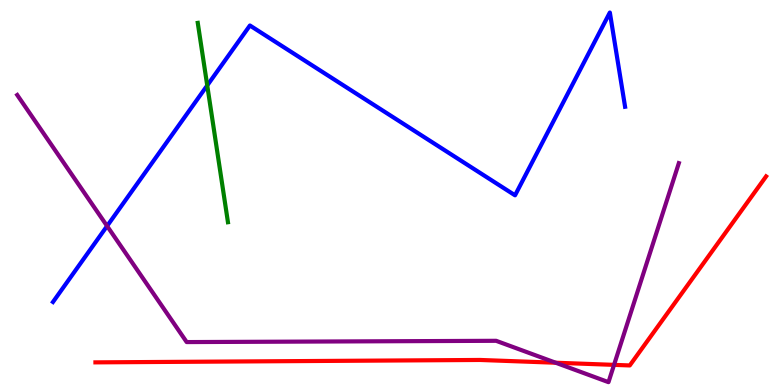[{'lines': ['blue', 'red'], 'intersections': []}, {'lines': ['green', 'red'], 'intersections': []}, {'lines': ['purple', 'red'], 'intersections': [{'x': 7.17, 'y': 0.578}, {'x': 7.92, 'y': 0.523}]}, {'lines': ['blue', 'green'], 'intersections': [{'x': 2.67, 'y': 7.78}]}, {'lines': ['blue', 'purple'], 'intersections': [{'x': 1.38, 'y': 4.13}]}, {'lines': ['green', 'purple'], 'intersections': []}]